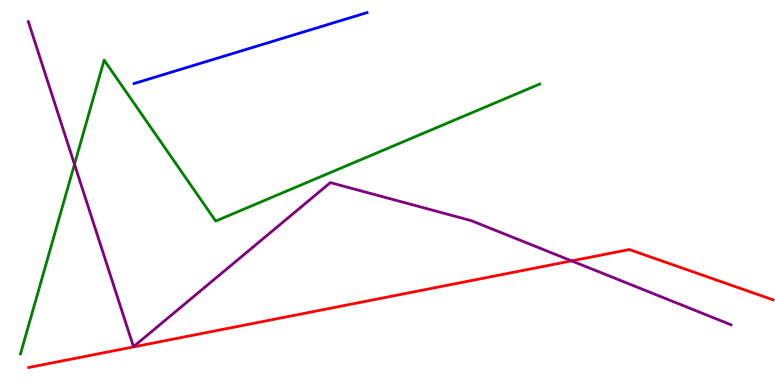[{'lines': ['blue', 'red'], 'intersections': []}, {'lines': ['green', 'red'], 'intersections': []}, {'lines': ['purple', 'red'], 'intersections': [{'x': 7.38, 'y': 3.22}]}, {'lines': ['blue', 'green'], 'intersections': []}, {'lines': ['blue', 'purple'], 'intersections': []}, {'lines': ['green', 'purple'], 'intersections': [{'x': 0.961, 'y': 5.73}]}]